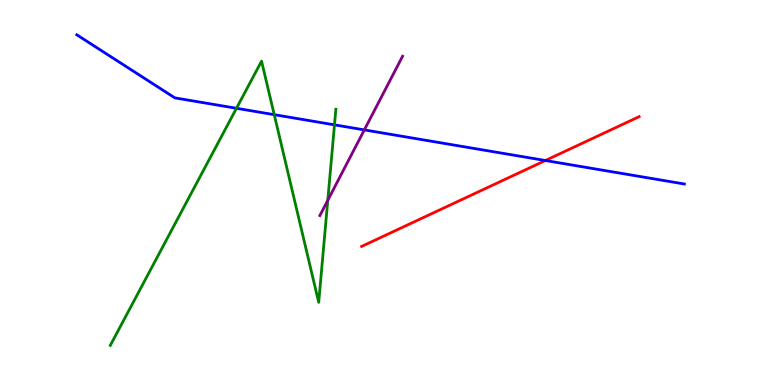[{'lines': ['blue', 'red'], 'intersections': [{'x': 7.04, 'y': 5.83}]}, {'lines': ['green', 'red'], 'intersections': []}, {'lines': ['purple', 'red'], 'intersections': []}, {'lines': ['blue', 'green'], 'intersections': [{'x': 3.05, 'y': 7.19}, {'x': 3.54, 'y': 7.02}, {'x': 4.32, 'y': 6.76}]}, {'lines': ['blue', 'purple'], 'intersections': [{'x': 4.7, 'y': 6.63}]}, {'lines': ['green', 'purple'], 'intersections': [{'x': 4.23, 'y': 4.8}]}]